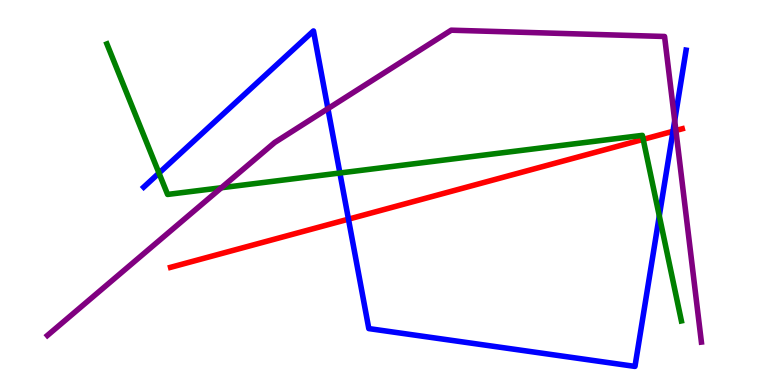[{'lines': ['blue', 'red'], 'intersections': [{'x': 4.5, 'y': 4.31}, {'x': 8.68, 'y': 6.59}]}, {'lines': ['green', 'red'], 'intersections': [{'x': 8.3, 'y': 6.38}]}, {'lines': ['purple', 'red'], 'intersections': [{'x': 8.72, 'y': 6.61}]}, {'lines': ['blue', 'green'], 'intersections': [{'x': 2.05, 'y': 5.5}, {'x': 4.39, 'y': 5.51}, {'x': 8.51, 'y': 4.39}]}, {'lines': ['blue', 'purple'], 'intersections': [{'x': 4.23, 'y': 7.18}, {'x': 8.71, 'y': 6.87}]}, {'lines': ['green', 'purple'], 'intersections': [{'x': 2.86, 'y': 5.12}]}]